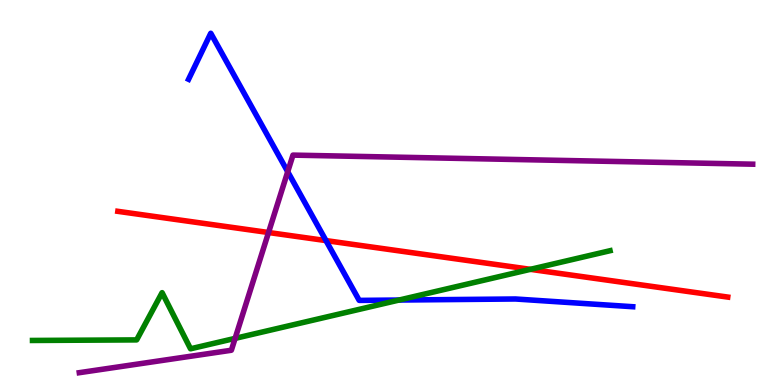[{'lines': ['blue', 'red'], 'intersections': [{'x': 4.21, 'y': 3.75}]}, {'lines': ['green', 'red'], 'intersections': [{'x': 6.84, 'y': 3.0}]}, {'lines': ['purple', 'red'], 'intersections': [{'x': 3.46, 'y': 3.96}]}, {'lines': ['blue', 'green'], 'intersections': [{'x': 5.15, 'y': 2.21}]}, {'lines': ['blue', 'purple'], 'intersections': [{'x': 3.71, 'y': 5.54}]}, {'lines': ['green', 'purple'], 'intersections': [{'x': 3.03, 'y': 1.21}]}]